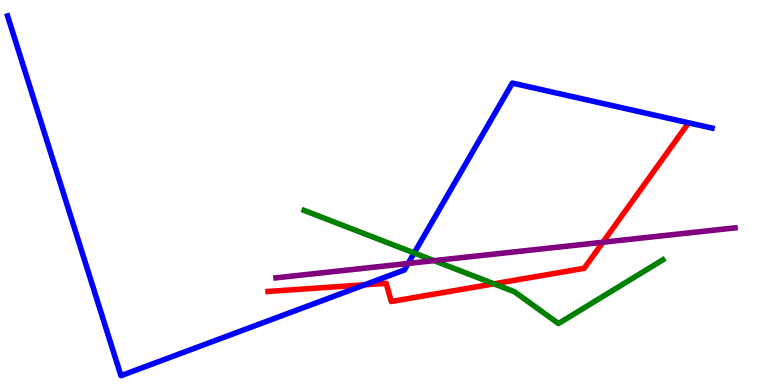[{'lines': ['blue', 'red'], 'intersections': [{'x': 4.71, 'y': 2.6}]}, {'lines': ['green', 'red'], 'intersections': [{'x': 6.37, 'y': 2.63}]}, {'lines': ['purple', 'red'], 'intersections': [{'x': 7.78, 'y': 3.71}]}, {'lines': ['blue', 'green'], 'intersections': [{'x': 5.34, 'y': 3.43}]}, {'lines': ['blue', 'purple'], 'intersections': [{'x': 5.27, 'y': 3.16}]}, {'lines': ['green', 'purple'], 'intersections': [{'x': 5.6, 'y': 3.23}]}]